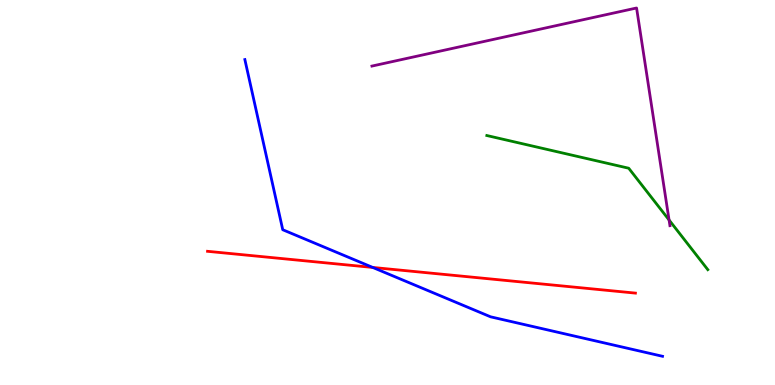[{'lines': ['blue', 'red'], 'intersections': [{'x': 4.81, 'y': 3.05}]}, {'lines': ['green', 'red'], 'intersections': []}, {'lines': ['purple', 'red'], 'intersections': []}, {'lines': ['blue', 'green'], 'intersections': []}, {'lines': ['blue', 'purple'], 'intersections': []}, {'lines': ['green', 'purple'], 'intersections': [{'x': 8.63, 'y': 4.29}]}]